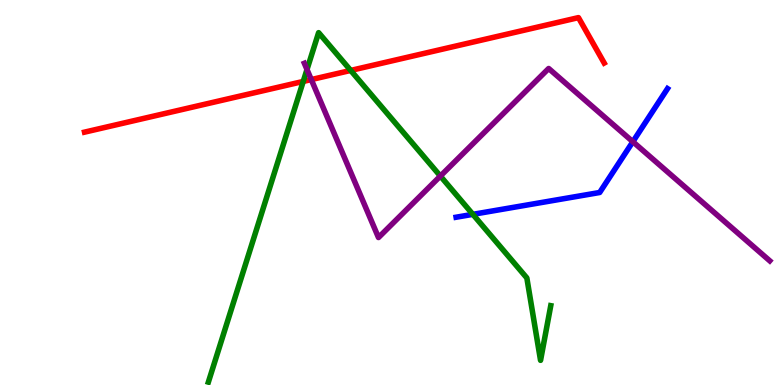[{'lines': ['blue', 'red'], 'intersections': []}, {'lines': ['green', 'red'], 'intersections': [{'x': 3.91, 'y': 7.88}, {'x': 4.53, 'y': 8.17}]}, {'lines': ['purple', 'red'], 'intersections': [{'x': 4.02, 'y': 7.93}]}, {'lines': ['blue', 'green'], 'intersections': [{'x': 6.1, 'y': 4.43}]}, {'lines': ['blue', 'purple'], 'intersections': [{'x': 8.17, 'y': 6.32}]}, {'lines': ['green', 'purple'], 'intersections': [{'x': 3.96, 'y': 8.19}, {'x': 5.68, 'y': 5.43}]}]